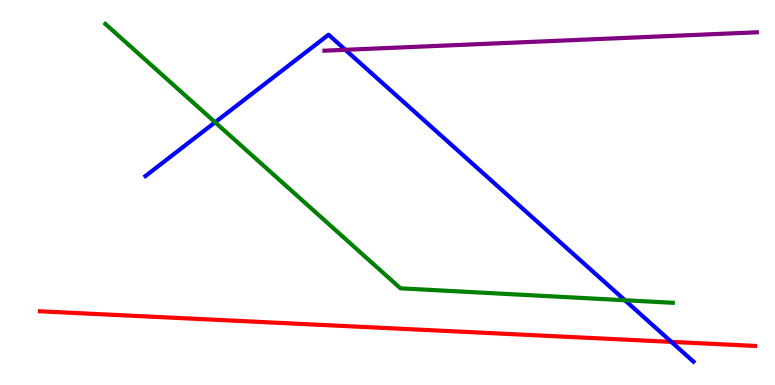[{'lines': ['blue', 'red'], 'intersections': [{'x': 8.66, 'y': 1.12}]}, {'lines': ['green', 'red'], 'intersections': []}, {'lines': ['purple', 'red'], 'intersections': []}, {'lines': ['blue', 'green'], 'intersections': [{'x': 2.78, 'y': 6.82}, {'x': 8.06, 'y': 2.2}]}, {'lines': ['blue', 'purple'], 'intersections': [{'x': 4.46, 'y': 8.71}]}, {'lines': ['green', 'purple'], 'intersections': []}]